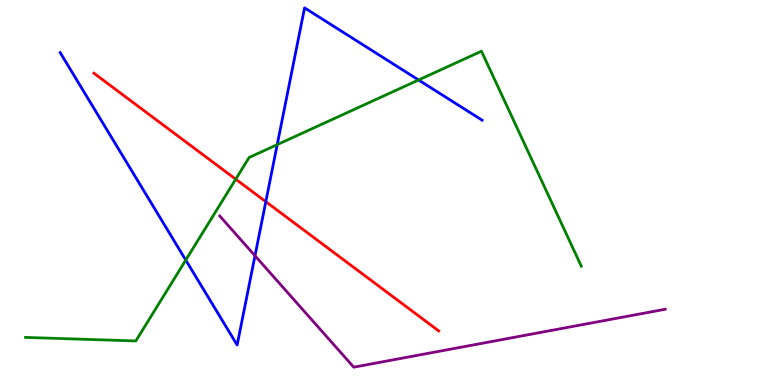[{'lines': ['blue', 'red'], 'intersections': [{'x': 3.43, 'y': 4.76}]}, {'lines': ['green', 'red'], 'intersections': [{'x': 3.04, 'y': 5.35}]}, {'lines': ['purple', 'red'], 'intersections': []}, {'lines': ['blue', 'green'], 'intersections': [{'x': 2.4, 'y': 3.24}, {'x': 3.58, 'y': 6.24}, {'x': 5.4, 'y': 7.92}]}, {'lines': ['blue', 'purple'], 'intersections': [{'x': 3.29, 'y': 3.36}]}, {'lines': ['green', 'purple'], 'intersections': []}]